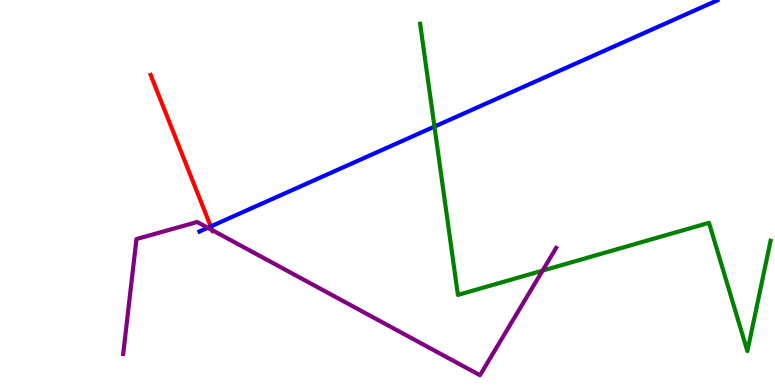[{'lines': ['blue', 'red'], 'intersections': [{'x': 2.72, 'y': 4.12}]}, {'lines': ['green', 'red'], 'intersections': []}, {'lines': ['purple', 'red'], 'intersections': [{'x': 2.74, 'y': 4.02}]}, {'lines': ['blue', 'green'], 'intersections': [{'x': 5.61, 'y': 6.71}]}, {'lines': ['blue', 'purple'], 'intersections': [{'x': 2.68, 'y': 4.08}]}, {'lines': ['green', 'purple'], 'intersections': [{'x': 7.0, 'y': 2.97}]}]